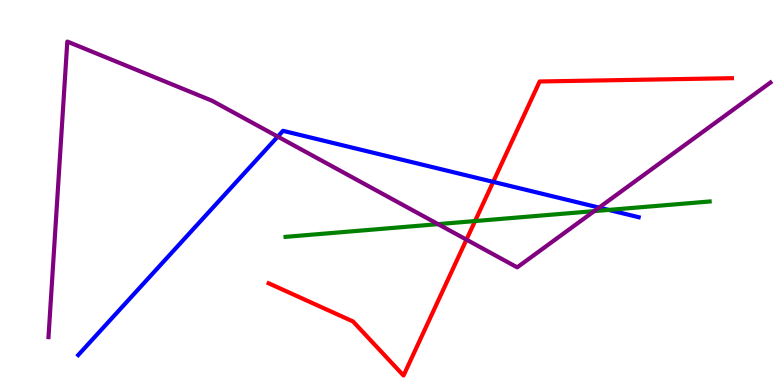[{'lines': ['blue', 'red'], 'intersections': [{'x': 6.36, 'y': 5.28}]}, {'lines': ['green', 'red'], 'intersections': [{'x': 6.13, 'y': 4.26}]}, {'lines': ['purple', 'red'], 'intersections': [{'x': 6.02, 'y': 3.78}]}, {'lines': ['blue', 'green'], 'intersections': [{'x': 7.85, 'y': 4.55}]}, {'lines': ['blue', 'purple'], 'intersections': [{'x': 3.58, 'y': 6.45}, {'x': 7.73, 'y': 4.61}]}, {'lines': ['green', 'purple'], 'intersections': [{'x': 5.65, 'y': 4.18}, {'x': 7.67, 'y': 4.52}]}]